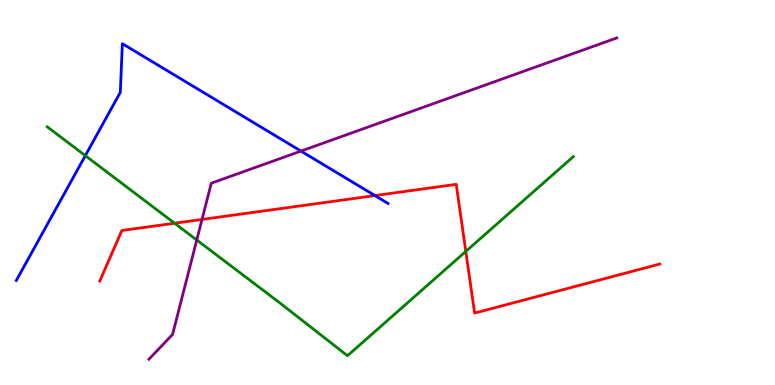[{'lines': ['blue', 'red'], 'intersections': [{'x': 4.84, 'y': 4.92}]}, {'lines': ['green', 'red'], 'intersections': [{'x': 2.25, 'y': 4.2}, {'x': 6.01, 'y': 3.47}]}, {'lines': ['purple', 'red'], 'intersections': [{'x': 2.61, 'y': 4.3}]}, {'lines': ['blue', 'green'], 'intersections': [{'x': 1.1, 'y': 5.96}]}, {'lines': ['blue', 'purple'], 'intersections': [{'x': 3.88, 'y': 6.08}]}, {'lines': ['green', 'purple'], 'intersections': [{'x': 2.54, 'y': 3.77}]}]